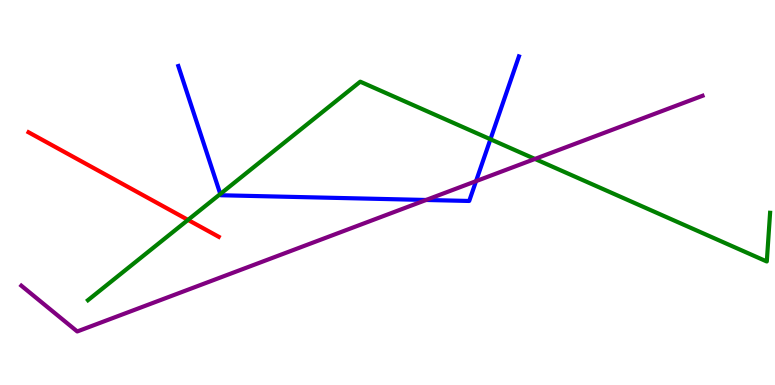[{'lines': ['blue', 'red'], 'intersections': []}, {'lines': ['green', 'red'], 'intersections': [{'x': 2.43, 'y': 4.29}]}, {'lines': ['purple', 'red'], 'intersections': []}, {'lines': ['blue', 'green'], 'intersections': [{'x': 2.84, 'y': 4.96}, {'x': 6.33, 'y': 6.38}]}, {'lines': ['blue', 'purple'], 'intersections': [{'x': 5.5, 'y': 4.81}, {'x': 6.14, 'y': 5.29}]}, {'lines': ['green', 'purple'], 'intersections': [{'x': 6.9, 'y': 5.87}]}]